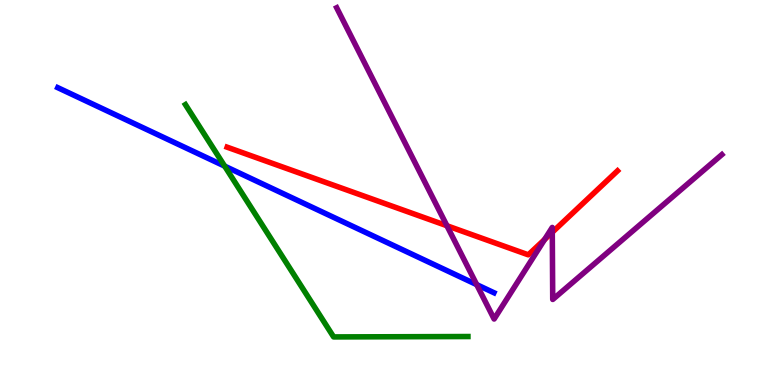[{'lines': ['blue', 'red'], 'intersections': []}, {'lines': ['green', 'red'], 'intersections': []}, {'lines': ['purple', 'red'], 'intersections': [{'x': 5.77, 'y': 4.14}, {'x': 7.03, 'y': 3.78}, {'x': 7.13, 'y': 3.97}]}, {'lines': ['blue', 'green'], 'intersections': [{'x': 2.9, 'y': 5.69}]}, {'lines': ['blue', 'purple'], 'intersections': [{'x': 6.15, 'y': 2.61}]}, {'lines': ['green', 'purple'], 'intersections': []}]